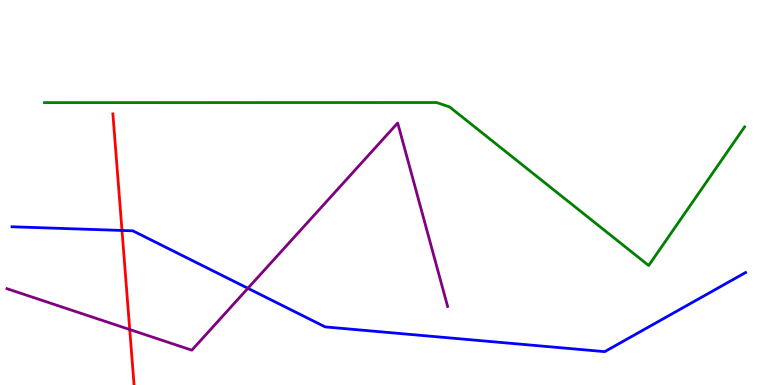[{'lines': ['blue', 'red'], 'intersections': [{'x': 1.57, 'y': 4.01}]}, {'lines': ['green', 'red'], 'intersections': []}, {'lines': ['purple', 'red'], 'intersections': [{'x': 1.67, 'y': 1.44}]}, {'lines': ['blue', 'green'], 'intersections': []}, {'lines': ['blue', 'purple'], 'intersections': [{'x': 3.2, 'y': 2.51}]}, {'lines': ['green', 'purple'], 'intersections': []}]